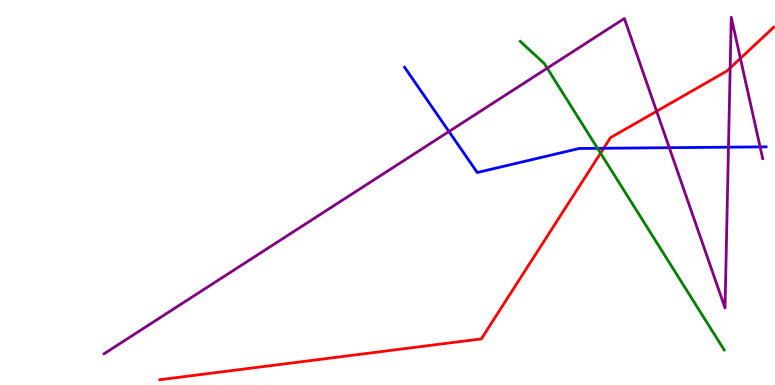[{'lines': ['blue', 'red'], 'intersections': [{'x': 7.79, 'y': 6.15}]}, {'lines': ['green', 'red'], 'intersections': [{'x': 7.75, 'y': 6.02}]}, {'lines': ['purple', 'red'], 'intersections': [{'x': 8.47, 'y': 7.11}, {'x': 9.42, 'y': 8.23}, {'x': 9.55, 'y': 8.48}]}, {'lines': ['blue', 'green'], 'intersections': [{'x': 7.71, 'y': 6.15}]}, {'lines': ['blue', 'purple'], 'intersections': [{'x': 5.79, 'y': 6.58}, {'x': 8.64, 'y': 6.16}, {'x': 9.4, 'y': 6.18}, {'x': 9.81, 'y': 6.18}]}, {'lines': ['green', 'purple'], 'intersections': [{'x': 7.06, 'y': 8.23}]}]